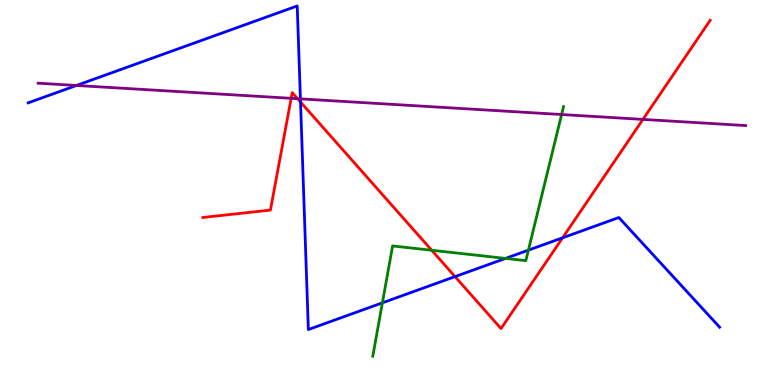[{'lines': ['blue', 'red'], 'intersections': [{'x': 3.88, 'y': 7.35}, {'x': 5.87, 'y': 2.82}, {'x': 7.26, 'y': 3.82}]}, {'lines': ['green', 'red'], 'intersections': [{'x': 5.57, 'y': 3.5}]}, {'lines': ['purple', 'red'], 'intersections': [{'x': 3.76, 'y': 7.45}, {'x': 3.84, 'y': 7.44}, {'x': 8.3, 'y': 6.9}]}, {'lines': ['blue', 'green'], 'intersections': [{'x': 4.93, 'y': 2.13}, {'x': 6.52, 'y': 3.29}, {'x': 6.82, 'y': 3.5}]}, {'lines': ['blue', 'purple'], 'intersections': [{'x': 0.986, 'y': 7.78}, {'x': 3.88, 'y': 7.43}]}, {'lines': ['green', 'purple'], 'intersections': [{'x': 7.25, 'y': 7.03}]}]